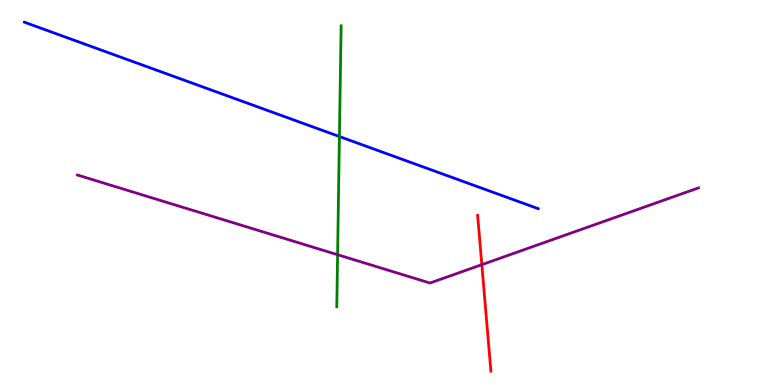[{'lines': ['blue', 'red'], 'intersections': []}, {'lines': ['green', 'red'], 'intersections': []}, {'lines': ['purple', 'red'], 'intersections': [{'x': 6.22, 'y': 3.13}]}, {'lines': ['blue', 'green'], 'intersections': [{'x': 4.38, 'y': 6.45}]}, {'lines': ['blue', 'purple'], 'intersections': []}, {'lines': ['green', 'purple'], 'intersections': [{'x': 4.36, 'y': 3.38}]}]